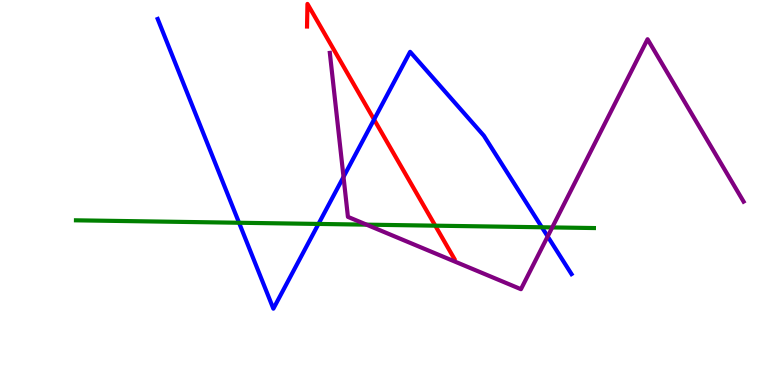[{'lines': ['blue', 'red'], 'intersections': [{'x': 4.83, 'y': 6.9}]}, {'lines': ['green', 'red'], 'intersections': [{'x': 5.62, 'y': 4.14}]}, {'lines': ['purple', 'red'], 'intersections': []}, {'lines': ['blue', 'green'], 'intersections': [{'x': 3.08, 'y': 4.21}, {'x': 4.11, 'y': 4.18}, {'x': 6.99, 'y': 4.1}]}, {'lines': ['blue', 'purple'], 'intersections': [{'x': 4.43, 'y': 5.4}, {'x': 7.07, 'y': 3.86}]}, {'lines': ['green', 'purple'], 'intersections': [{'x': 4.73, 'y': 4.16}, {'x': 7.13, 'y': 4.09}]}]